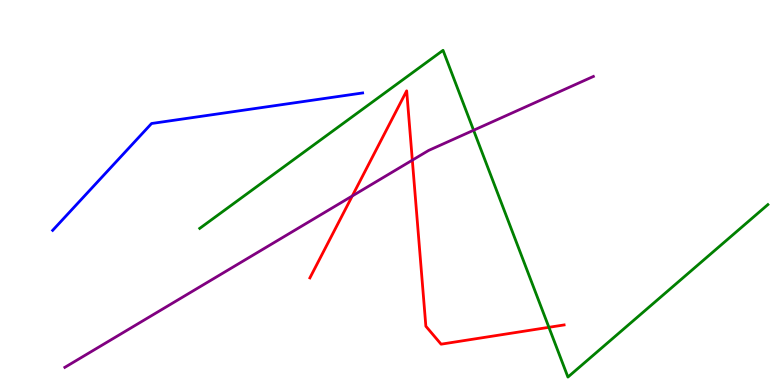[{'lines': ['blue', 'red'], 'intersections': []}, {'lines': ['green', 'red'], 'intersections': [{'x': 7.08, 'y': 1.5}]}, {'lines': ['purple', 'red'], 'intersections': [{'x': 4.55, 'y': 4.91}, {'x': 5.32, 'y': 5.84}]}, {'lines': ['blue', 'green'], 'intersections': []}, {'lines': ['blue', 'purple'], 'intersections': []}, {'lines': ['green', 'purple'], 'intersections': [{'x': 6.11, 'y': 6.62}]}]